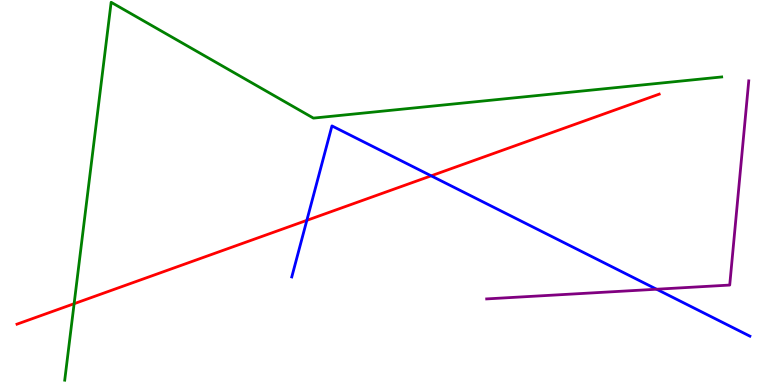[{'lines': ['blue', 'red'], 'intersections': [{'x': 3.96, 'y': 4.28}, {'x': 5.56, 'y': 5.43}]}, {'lines': ['green', 'red'], 'intersections': [{'x': 0.956, 'y': 2.11}]}, {'lines': ['purple', 'red'], 'intersections': []}, {'lines': ['blue', 'green'], 'intersections': []}, {'lines': ['blue', 'purple'], 'intersections': [{'x': 8.47, 'y': 2.49}]}, {'lines': ['green', 'purple'], 'intersections': []}]